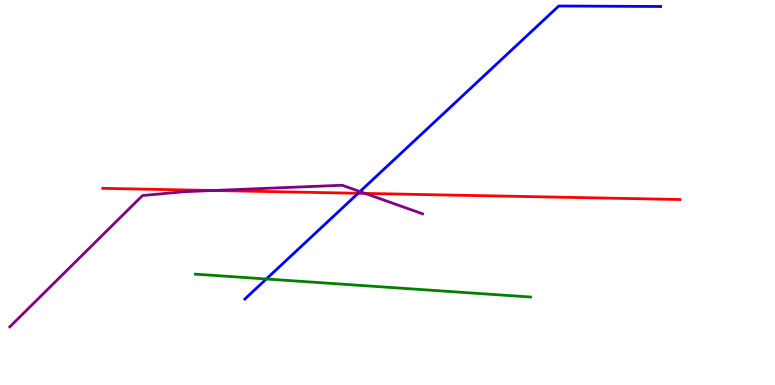[{'lines': ['blue', 'red'], 'intersections': [{'x': 4.62, 'y': 4.98}]}, {'lines': ['green', 'red'], 'intersections': []}, {'lines': ['purple', 'red'], 'intersections': [{'x': 2.76, 'y': 5.05}, {'x': 4.71, 'y': 4.98}]}, {'lines': ['blue', 'green'], 'intersections': [{'x': 3.44, 'y': 2.75}]}, {'lines': ['blue', 'purple'], 'intersections': [{'x': 4.64, 'y': 5.02}]}, {'lines': ['green', 'purple'], 'intersections': []}]